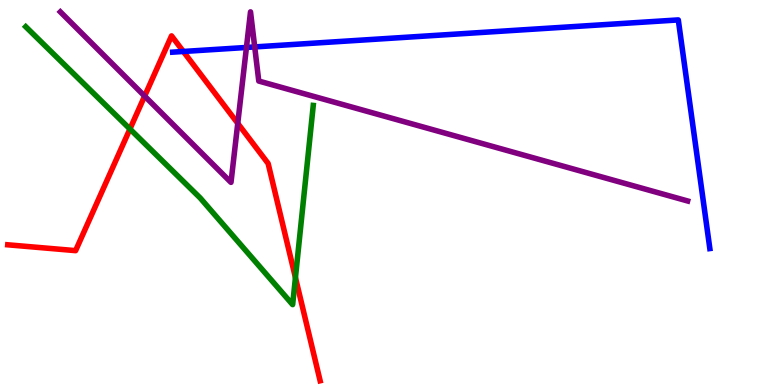[{'lines': ['blue', 'red'], 'intersections': [{'x': 2.37, 'y': 8.66}]}, {'lines': ['green', 'red'], 'intersections': [{'x': 1.68, 'y': 6.65}, {'x': 3.81, 'y': 2.79}]}, {'lines': ['purple', 'red'], 'intersections': [{'x': 1.87, 'y': 7.5}, {'x': 3.07, 'y': 6.8}]}, {'lines': ['blue', 'green'], 'intersections': []}, {'lines': ['blue', 'purple'], 'intersections': [{'x': 3.18, 'y': 8.77}, {'x': 3.29, 'y': 8.78}]}, {'lines': ['green', 'purple'], 'intersections': []}]